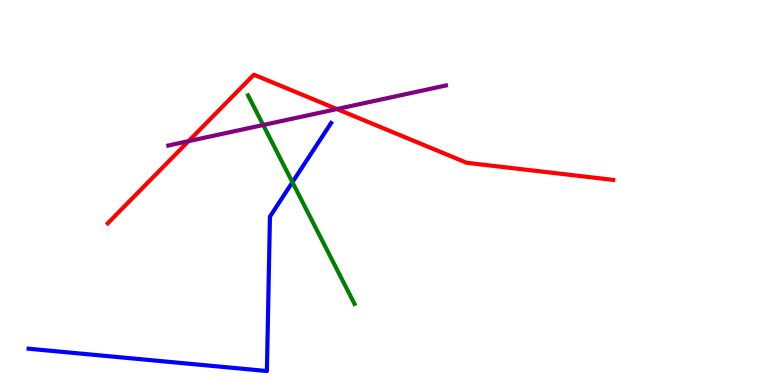[{'lines': ['blue', 'red'], 'intersections': []}, {'lines': ['green', 'red'], 'intersections': []}, {'lines': ['purple', 'red'], 'intersections': [{'x': 2.43, 'y': 6.33}, {'x': 4.35, 'y': 7.17}]}, {'lines': ['blue', 'green'], 'intersections': [{'x': 3.77, 'y': 5.27}]}, {'lines': ['blue', 'purple'], 'intersections': []}, {'lines': ['green', 'purple'], 'intersections': [{'x': 3.4, 'y': 6.75}]}]